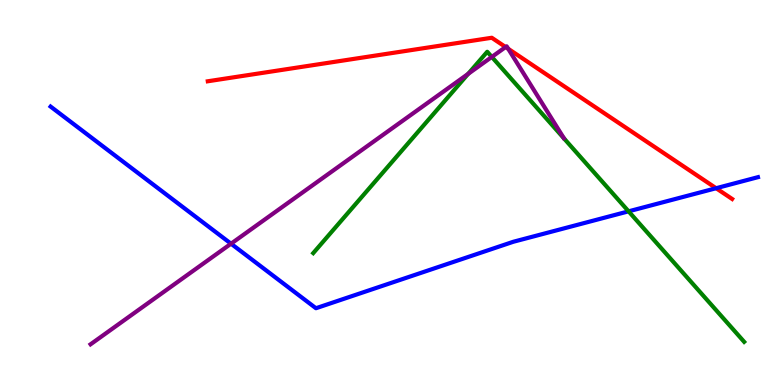[{'lines': ['blue', 'red'], 'intersections': [{'x': 9.24, 'y': 5.11}]}, {'lines': ['green', 'red'], 'intersections': []}, {'lines': ['purple', 'red'], 'intersections': [{'x': 6.52, 'y': 8.78}, {'x': 6.56, 'y': 8.73}]}, {'lines': ['blue', 'green'], 'intersections': [{'x': 8.11, 'y': 4.51}]}, {'lines': ['blue', 'purple'], 'intersections': [{'x': 2.98, 'y': 3.67}]}, {'lines': ['green', 'purple'], 'intersections': [{'x': 6.04, 'y': 8.08}, {'x': 6.35, 'y': 8.52}]}]